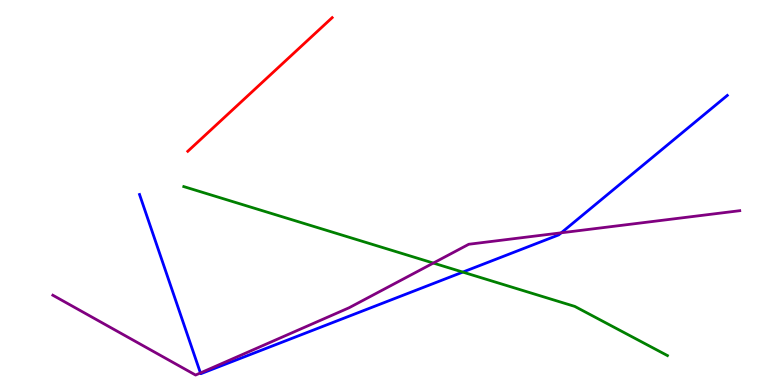[{'lines': ['blue', 'red'], 'intersections': []}, {'lines': ['green', 'red'], 'intersections': []}, {'lines': ['purple', 'red'], 'intersections': []}, {'lines': ['blue', 'green'], 'intersections': [{'x': 5.97, 'y': 2.93}]}, {'lines': ['blue', 'purple'], 'intersections': [{'x': 2.59, 'y': 0.314}, {'x': 7.24, 'y': 3.95}]}, {'lines': ['green', 'purple'], 'intersections': [{'x': 5.59, 'y': 3.17}]}]